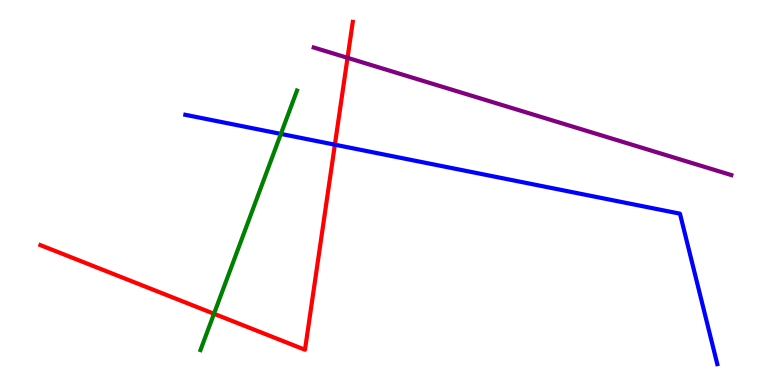[{'lines': ['blue', 'red'], 'intersections': [{'x': 4.32, 'y': 6.24}]}, {'lines': ['green', 'red'], 'intersections': [{'x': 2.76, 'y': 1.85}]}, {'lines': ['purple', 'red'], 'intersections': [{'x': 4.48, 'y': 8.5}]}, {'lines': ['blue', 'green'], 'intersections': [{'x': 3.62, 'y': 6.52}]}, {'lines': ['blue', 'purple'], 'intersections': []}, {'lines': ['green', 'purple'], 'intersections': []}]